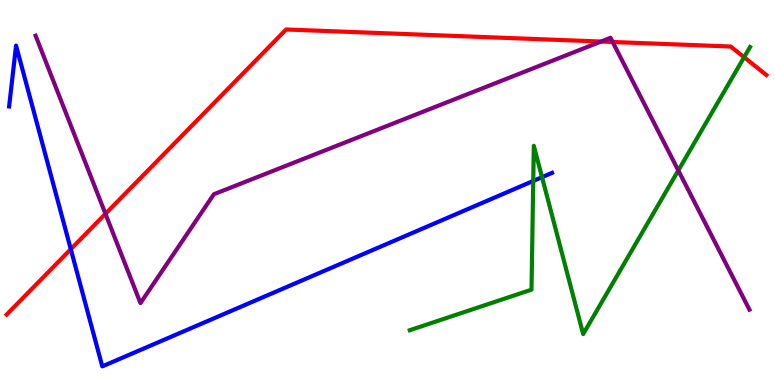[{'lines': ['blue', 'red'], 'intersections': [{'x': 0.913, 'y': 3.53}]}, {'lines': ['green', 'red'], 'intersections': [{'x': 9.6, 'y': 8.51}]}, {'lines': ['purple', 'red'], 'intersections': [{'x': 1.36, 'y': 4.45}, {'x': 7.76, 'y': 8.92}, {'x': 7.91, 'y': 8.91}]}, {'lines': ['blue', 'green'], 'intersections': [{'x': 6.88, 'y': 5.3}, {'x': 6.99, 'y': 5.4}]}, {'lines': ['blue', 'purple'], 'intersections': []}, {'lines': ['green', 'purple'], 'intersections': [{'x': 8.75, 'y': 5.57}]}]